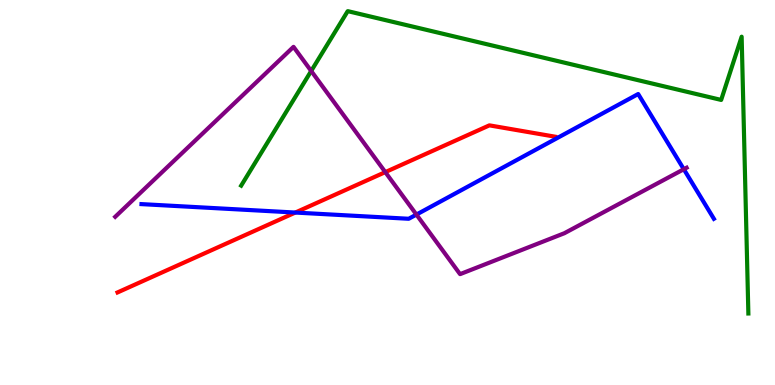[{'lines': ['blue', 'red'], 'intersections': [{'x': 3.81, 'y': 4.48}]}, {'lines': ['green', 'red'], 'intersections': []}, {'lines': ['purple', 'red'], 'intersections': [{'x': 4.97, 'y': 5.53}]}, {'lines': ['blue', 'green'], 'intersections': []}, {'lines': ['blue', 'purple'], 'intersections': [{'x': 5.37, 'y': 4.43}, {'x': 8.82, 'y': 5.6}]}, {'lines': ['green', 'purple'], 'intersections': [{'x': 4.02, 'y': 8.16}]}]